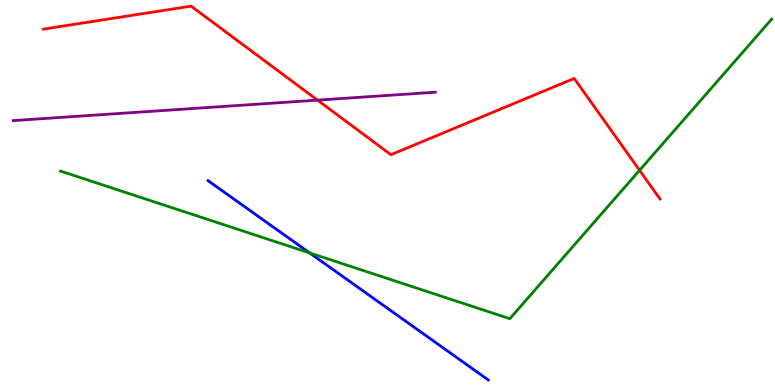[{'lines': ['blue', 'red'], 'intersections': []}, {'lines': ['green', 'red'], 'intersections': [{'x': 8.25, 'y': 5.58}]}, {'lines': ['purple', 'red'], 'intersections': [{'x': 4.1, 'y': 7.4}]}, {'lines': ['blue', 'green'], 'intersections': [{'x': 4.0, 'y': 3.43}]}, {'lines': ['blue', 'purple'], 'intersections': []}, {'lines': ['green', 'purple'], 'intersections': []}]